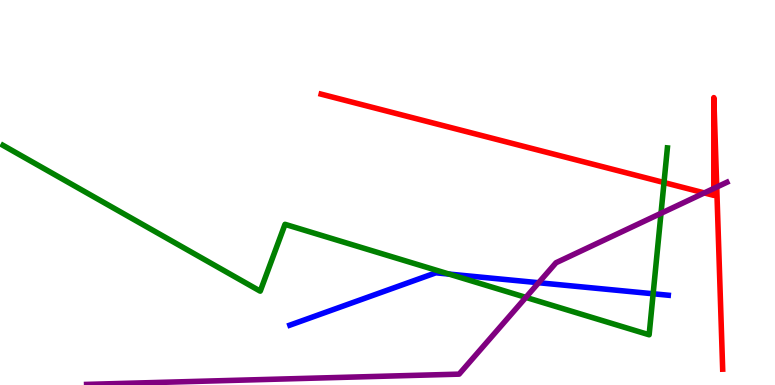[{'lines': ['blue', 'red'], 'intersections': []}, {'lines': ['green', 'red'], 'intersections': [{'x': 8.57, 'y': 5.26}]}, {'lines': ['purple', 'red'], 'intersections': [{'x': 9.09, 'y': 4.99}, {'x': 9.21, 'y': 5.11}, {'x': 9.25, 'y': 5.14}]}, {'lines': ['blue', 'green'], 'intersections': [{'x': 5.79, 'y': 2.88}, {'x': 8.43, 'y': 2.37}]}, {'lines': ['blue', 'purple'], 'intersections': [{'x': 6.95, 'y': 2.66}]}, {'lines': ['green', 'purple'], 'intersections': [{'x': 6.79, 'y': 2.28}, {'x': 8.53, 'y': 4.46}]}]